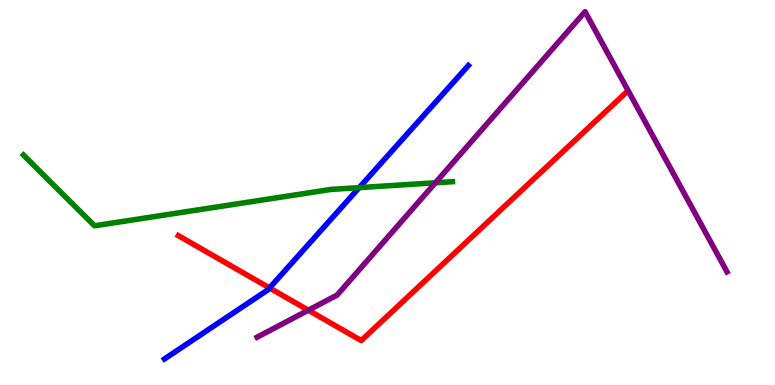[{'lines': ['blue', 'red'], 'intersections': [{'x': 3.48, 'y': 2.52}]}, {'lines': ['green', 'red'], 'intersections': []}, {'lines': ['purple', 'red'], 'intersections': [{'x': 3.98, 'y': 1.94}]}, {'lines': ['blue', 'green'], 'intersections': [{'x': 4.64, 'y': 5.13}]}, {'lines': ['blue', 'purple'], 'intersections': []}, {'lines': ['green', 'purple'], 'intersections': [{'x': 5.62, 'y': 5.25}]}]